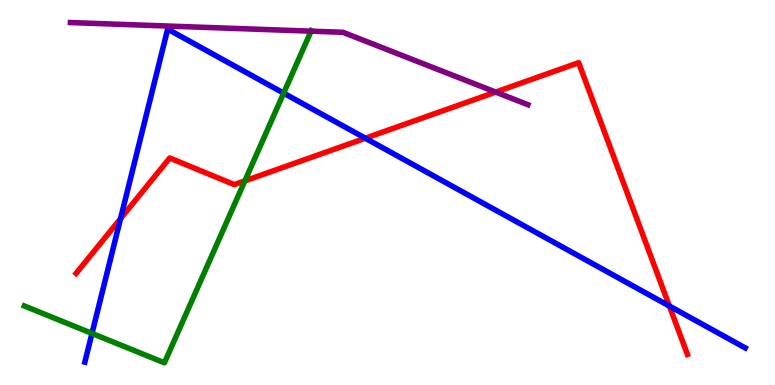[{'lines': ['blue', 'red'], 'intersections': [{'x': 1.56, 'y': 4.32}, {'x': 4.71, 'y': 6.41}, {'x': 8.64, 'y': 2.05}]}, {'lines': ['green', 'red'], 'intersections': [{'x': 3.16, 'y': 5.3}]}, {'lines': ['purple', 'red'], 'intersections': [{'x': 6.4, 'y': 7.61}]}, {'lines': ['blue', 'green'], 'intersections': [{'x': 1.19, 'y': 1.34}, {'x': 3.66, 'y': 7.58}]}, {'lines': ['blue', 'purple'], 'intersections': []}, {'lines': ['green', 'purple'], 'intersections': [{'x': 4.01, 'y': 9.19}]}]